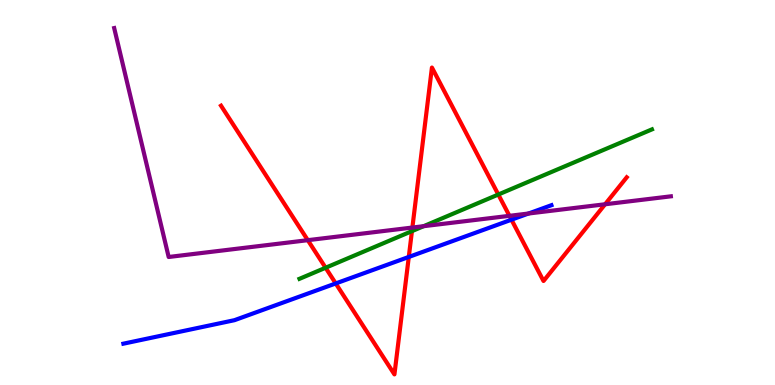[{'lines': ['blue', 'red'], 'intersections': [{'x': 4.33, 'y': 2.64}, {'x': 5.27, 'y': 3.33}, {'x': 6.6, 'y': 4.29}]}, {'lines': ['green', 'red'], 'intersections': [{'x': 4.2, 'y': 3.05}, {'x': 5.32, 'y': 4.0}, {'x': 6.43, 'y': 4.95}]}, {'lines': ['purple', 'red'], 'intersections': [{'x': 3.97, 'y': 3.76}, {'x': 5.32, 'y': 4.09}, {'x': 6.57, 'y': 4.39}, {'x': 7.81, 'y': 4.69}]}, {'lines': ['blue', 'green'], 'intersections': []}, {'lines': ['blue', 'purple'], 'intersections': [{'x': 6.82, 'y': 4.45}]}, {'lines': ['green', 'purple'], 'intersections': [{'x': 5.47, 'y': 4.12}]}]